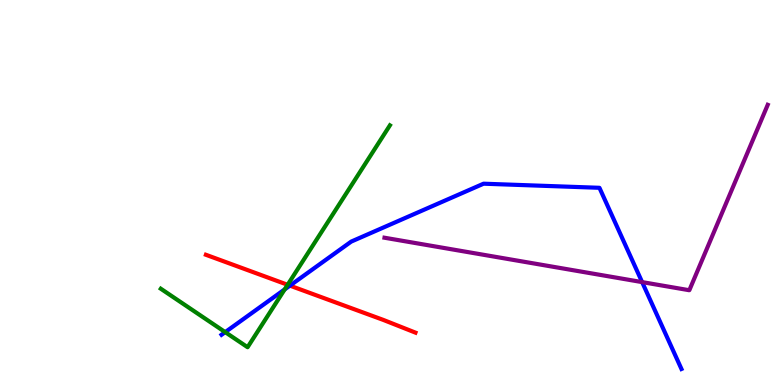[{'lines': ['blue', 'red'], 'intersections': [{'x': 3.74, 'y': 2.58}]}, {'lines': ['green', 'red'], 'intersections': [{'x': 3.71, 'y': 2.6}]}, {'lines': ['purple', 'red'], 'intersections': []}, {'lines': ['blue', 'green'], 'intersections': [{'x': 2.91, 'y': 1.37}, {'x': 3.67, 'y': 2.48}]}, {'lines': ['blue', 'purple'], 'intersections': [{'x': 8.29, 'y': 2.67}]}, {'lines': ['green', 'purple'], 'intersections': []}]